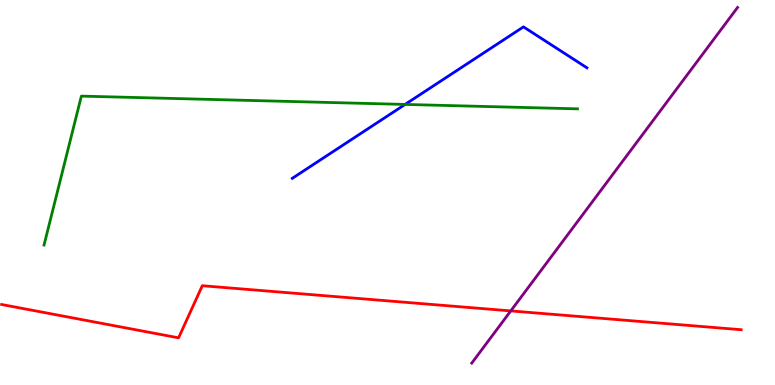[{'lines': ['blue', 'red'], 'intersections': []}, {'lines': ['green', 'red'], 'intersections': []}, {'lines': ['purple', 'red'], 'intersections': [{'x': 6.59, 'y': 1.92}]}, {'lines': ['blue', 'green'], 'intersections': [{'x': 5.23, 'y': 7.29}]}, {'lines': ['blue', 'purple'], 'intersections': []}, {'lines': ['green', 'purple'], 'intersections': []}]